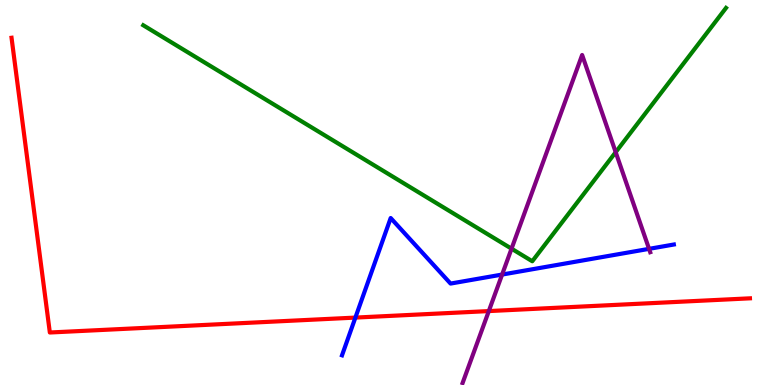[{'lines': ['blue', 'red'], 'intersections': [{'x': 4.59, 'y': 1.75}]}, {'lines': ['green', 'red'], 'intersections': []}, {'lines': ['purple', 'red'], 'intersections': [{'x': 6.31, 'y': 1.92}]}, {'lines': ['blue', 'green'], 'intersections': []}, {'lines': ['blue', 'purple'], 'intersections': [{'x': 6.48, 'y': 2.87}, {'x': 8.37, 'y': 3.54}]}, {'lines': ['green', 'purple'], 'intersections': [{'x': 6.6, 'y': 3.54}, {'x': 7.94, 'y': 6.05}]}]